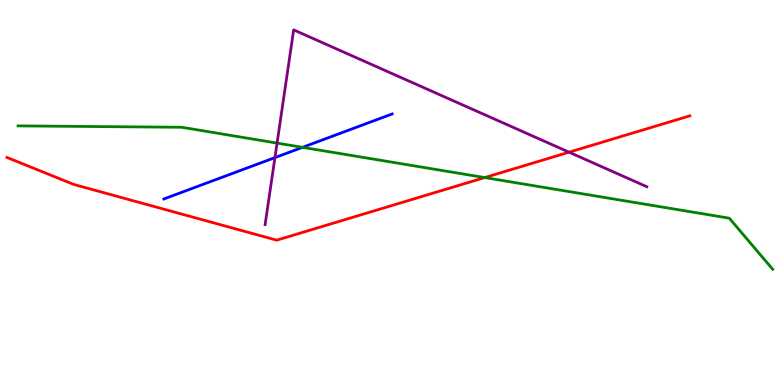[{'lines': ['blue', 'red'], 'intersections': []}, {'lines': ['green', 'red'], 'intersections': [{'x': 6.25, 'y': 5.39}]}, {'lines': ['purple', 'red'], 'intersections': [{'x': 7.34, 'y': 6.05}]}, {'lines': ['blue', 'green'], 'intersections': [{'x': 3.9, 'y': 6.17}]}, {'lines': ['blue', 'purple'], 'intersections': [{'x': 3.55, 'y': 5.91}]}, {'lines': ['green', 'purple'], 'intersections': [{'x': 3.58, 'y': 6.28}]}]